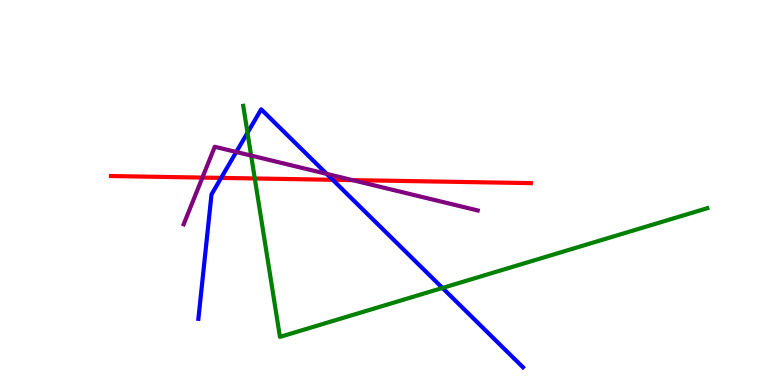[{'lines': ['blue', 'red'], 'intersections': [{'x': 2.85, 'y': 5.38}, {'x': 4.29, 'y': 5.33}]}, {'lines': ['green', 'red'], 'intersections': [{'x': 3.29, 'y': 5.36}]}, {'lines': ['purple', 'red'], 'intersections': [{'x': 2.61, 'y': 5.39}, {'x': 4.55, 'y': 5.32}]}, {'lines': ['blue', 'green'], 'intersections': [{'x': 3.19, 'y': 6.55}, {'x': 5.71, 'y': 2.52}]}, {'lines': ['blue', 'purple'], 'intersections': [{'x': 3.05, 'y': 6.05}, {'x': 4.22, 'y': 5.48}]}, {'lines': ['green', 'purple'], 'intersections': [{'x': 3.24, 'y': 5.96}]}]